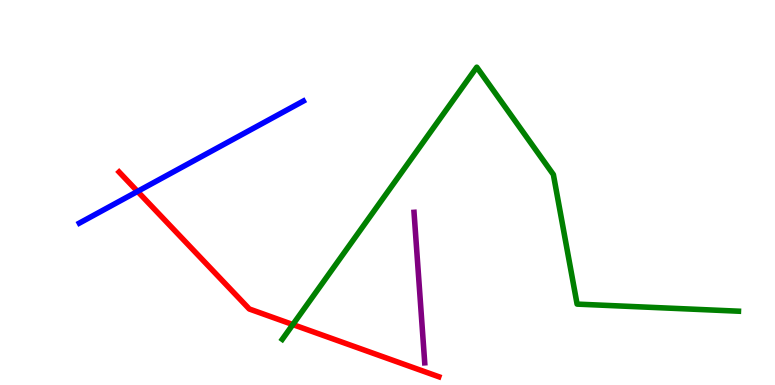[{'lines': ['blue', 'red'], 'intersections': [{'x': 1.77, 'y': 5.03}]}, {'lines': ['green', 'red'], 'intersections': [{'x': 3.78, 'y': 1.57}]}, {'lines': ['purple', 'red'], 'intersections': []}, {'lines': ['blue', 'green'], 'intersections': []}, {'lines': ['blue', 'purple'], 'intersections': []}, {'lines': ['green', 'purple'], 'intersections': []}]